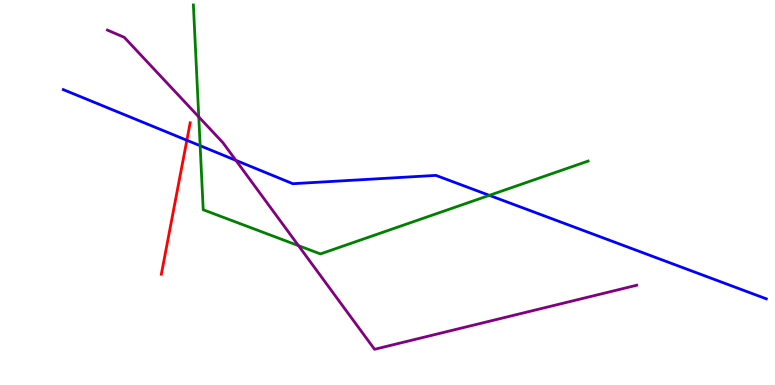[{'lines': ['blue', 'red'], 'intersections': [{'x': 2.41, 'y': 6.36}]}, {'lines': ['green', 'red'], 'intersections': []}, {'lines': ['purple', 'red'], 'intersections': []}, {'lines': ['blue', 'green'], 'intersections': [{'x': 2.58, 'y': 6.22}, {'x': 6.31, 'y': 4.93}]}, {'lines': ['blue', 'purple'], 'intersections': [{'x': 3.04, 'y': 5.83}]}, {'lines': ['green', 'purple'], 'intersections': [{'x': 2.56, 'y': 6.96}, {'x': 3.85, 'y': 3.62}]}]